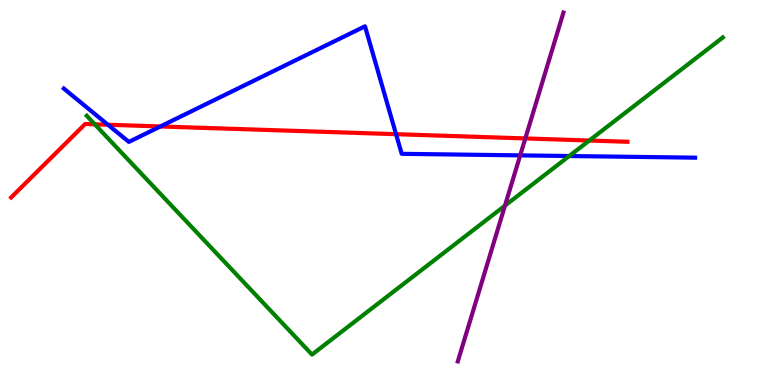[{'lines': ['blue', 'red'], 'intersections': [{'x': 1.39, 'y': 6.76}, {'x': 2.07, 'y': 6.72}, {'x': 5.11, 'y': 6.51}]}, {'lines': ['green', 'red'], 'intersections': [{'x': 1.22, 'y': 6.77}, {'x': 7.6, 'y': 6.35}]}, {'lines': ['purple', 'red'], 'intersections': [{'x': 6.78, 'y': 6.4}]}, {'lines': ['blue', 'green'], 'intersections': [{'x': 7.35, 'y': 5.95}]}, {'lines': ['blue', 'purple'], 'intersections': [{'x': 6.71, 'y': 5.96}]}, {'lines': ['green', 'purple'], 'intersections': [{'x': 6.52, 'y': 4.66}]}]